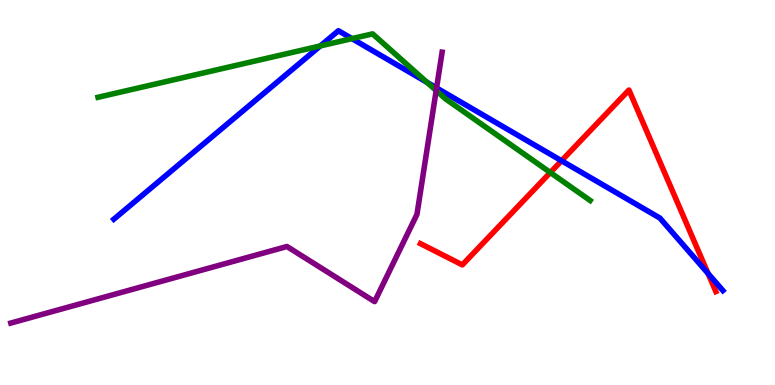[{'lines': ['blue', 'red'], 'intersections': [{'x': 7.25, 'y': 5.82}, {'x': 9.14, 'y': 2.9}]}, {'lines': ['green', 'red'], 'intersections': [{'x': 7.1, 'y': 5.52}]}, {'lines': ['purple', 'red'], 'intersections': []}, {'lines': ['blue', 'green'], 'intersections': [{'x': 4.13, 'y': 8.81}, {'x': 4.54, 'y': 9.0}, {'x': 5.51, 'y': 7.86}]}, {'lines': ['blue', 'purple'], 'intersections': [{'x': 5.63, 'y': 7.72}]}, {'lines': ['green', 'purple'], 'intersections': [{'x': 5.63, 'y': 7.65}]}]